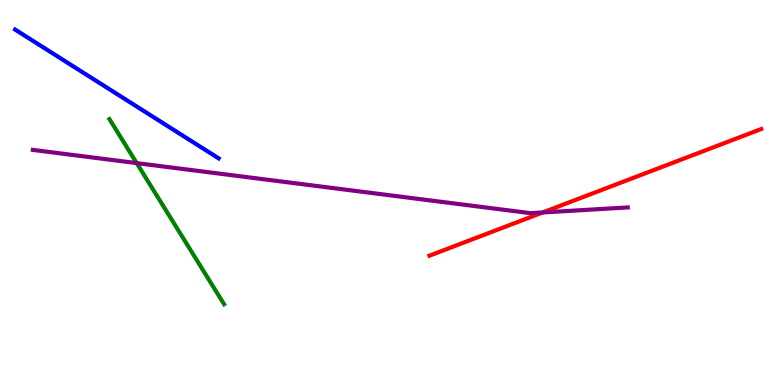[{'lines': ['blue', 'red'], 'intersections': []}, {'lines': ['green', 'red'], 'intersections': []}, {'lines': ['purple', 'red'], 'intersections': [{'x': 7.0, 'y': 4.48}]}, {'lines': ['blue', 'green'], 'intersections': []}, {'lines': ['blue', 'purple'], 'intersections': []}, {'lines': ['green', 'purple'], 'intersections': [{'x': 1.76, 'y': 5.76}]}]